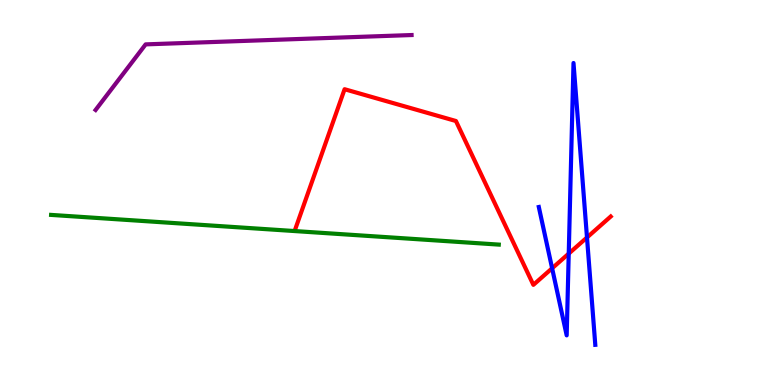[{'lines': ['blue', 'red'], 'intersections': [{'x': 7.12, 'y': 3.03}, {'x': 7.34, 'y': 3.41}, {'x': 7.57, 'y': 3.83}]}, {'lines': ['green', 'red'], 'intersections': []}, {'lines': ['purple', 'red'], 'intersections': []}, {'lines': ['blue', 'green'], 'intersections': []}, {'lines': ['blue', 'purple'], 'intersections': []}, {'lines': ['green', 'purple'], 'intersections': []}]